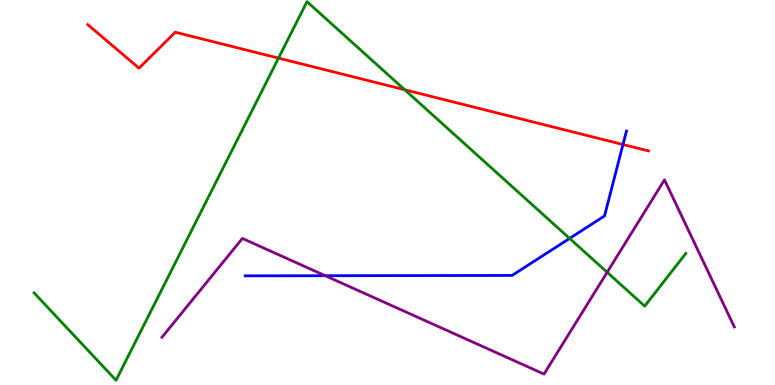[{'lines': ['blue', 'red'], 'intersections': [{'x': 8.04, 'y': 6.25}]}, {'lines': ['green', 'red'], 'intersections': [{'x': 3.59, 'y': 8.49}, {'x': 5.22, 'y': 7.67}]}, {'lines': ['purple', 'red'], 'intersections': []}, {'lines': ['blue', 'green'], 'intersections': [{'x': 7.35, 'y': 3.81}]}, {'lines': ['blue', 'purple'], 'intersections': [{'x': 4.2, 'y': 2.84}]}, {'lines': ['green', 'purple'], 'intersections': [{'x': 7.83, 'y': 2.93}]}]